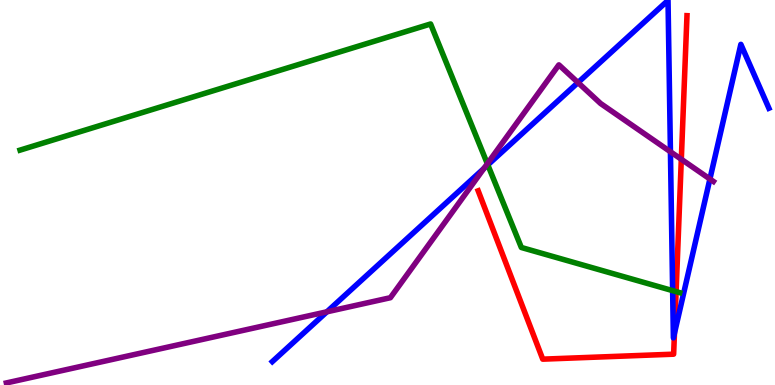[{'lines': ['blue', 'red'], 'intersections': [{'x': 8.7, 'y': 1.34}]}, {'lines': ['green', 'red'], 'intersections': [{'x': 8.72, 'y': 2.43}]}, {'lines': ['purple', 'red'], 'intersections': [{'x': 8.79, 'y': 5.86}]}, {'lines': ['blue', 'green'], 'intersections': [{'x': 6.29, 'y': 5.72}, {'x': 8.68, 'y': 2.45}]}, {'lines': ['blue', 'purple'], 'intersections': [{'x': 4.22, 'y': 1.9}, {'x': 6.24, 'y': 5.62}, {'x': 7.46, 'y': 7.86}, {'x': 8.65, 'y': 6.06}, {'x': 9.16, 'y': 5.35}]}, {'lines': ['green', 'purple'], 'intersections': [{'x': 6.29, 'y': 5.75}]}]